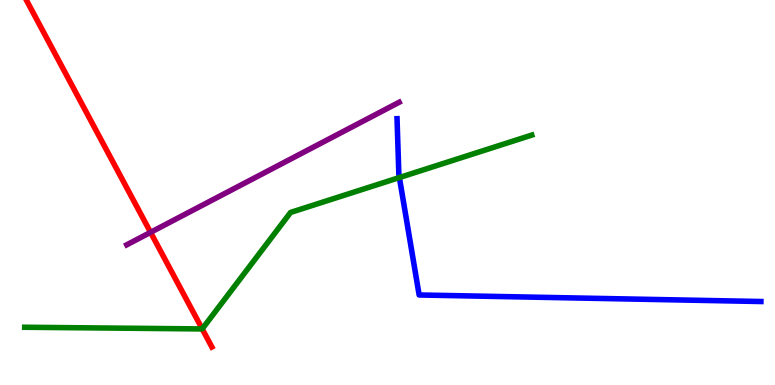[{'lines': ['blue', 'red'], 'intersections': []}, {'lines': ['green', 'red'], 'intersections': [{'x': 2.61, 'y': 1.46}]}, {'lines': ['purple', 'red'], 'intersections': [{'x': 1.94, 'y': 3.97}]}, {'lines': ['blue', 'green'], 'intersections': [{'x': 5.15, 'y': 5.39}]}, {'lines': ['blue', 'purple'], 'intersections': []}, {'lines': ['green', 'purple'], 'intersections': []}]